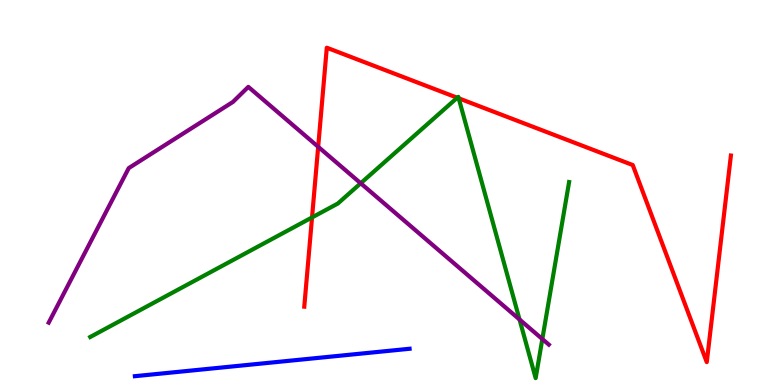[{'lines': ['blue', 'red'], 'intersections': []}, {'lines': ['green', 'red'], 'intersections': [{'x': 4.03, 'y': 4.35}, {'x': 5.9, 'y': 7.46}, {'x': 5.92, 'y': 7.45}]}, {'lines': ['purple', 'red'], 'intersections': [{'x': 4.11, 'y': 6.19}]}, {'lines': ['blue', 'green'], 'intersections': []}, {'lines': ['blue', 'purple'], 'intersections': []}, {'lines': ['green', 'purple'], 'intersections': [{'x': 4.65, 'y': 5.24}, {'x': 6.7, 'y': 1.7}, {'x': 7.0, 'y': 1.19}]}]